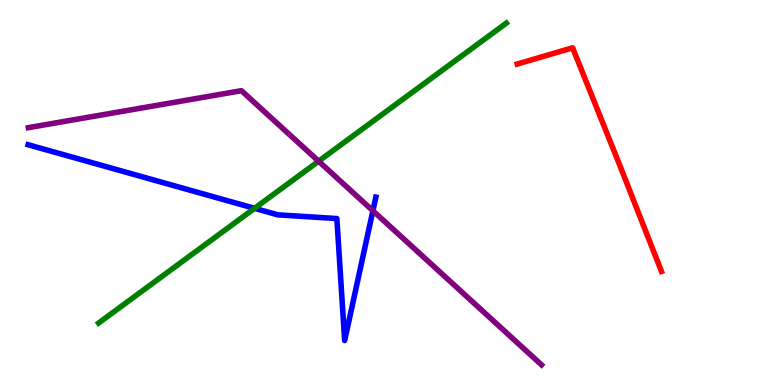[{'lines': ['blue', 'red'], 'intersections': []}, {'lines': ['green', 'red'], 'intersections': []}, {'lines': ['purple', 'red'], 'intersections': []}, {'lines': ['blue', 'green'], 'intersections': [{'x': 3.28, 'y': 4.59}]}, {'lines': ['blue', 'purple'], 'intersections': [{'x': 4.81, 'y': 4.53}]}, {'lines': ['green', 'purple'], 'intersections': [{'x': 4.11, 'y': 5.81}]}]